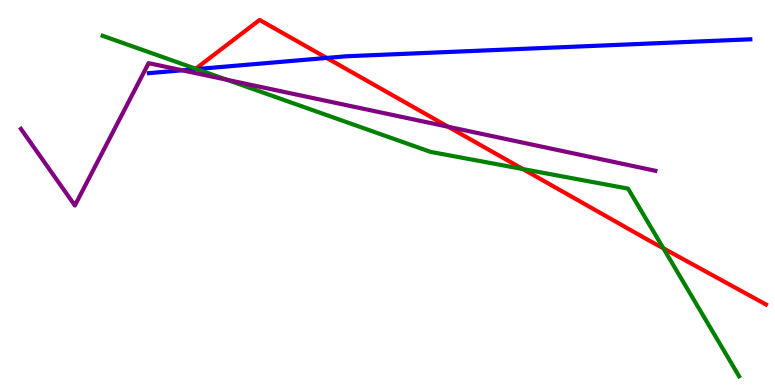[{'lines': ['blue', 'red'], 'intersections': [{'x': 4.22, 'y': 8.49}]}, {'lines': ['green', 'red'], 'intersections': [{'x': 2.52, 'y': 8.21}, {'x': 6.75, 'y': 5.61}, {'x': 8.56, 'y': 3.55}]}, {'lines': ['purple', 'red'], 'intersections': [{'x': 5.78, 'y': 6.71}]}, {'lines': ['blue', 'green'], 'intersections': [{'x': 2.54, 'y': 8.21}]}, {'lines': ['blue', 'purple'], 'intersections': [{'x': 2.35, 'y': 8.17}]}, {'lines': ['green', 'purple'], 'intersections': [{'x': 2.93, 'y': 7.93}]}]